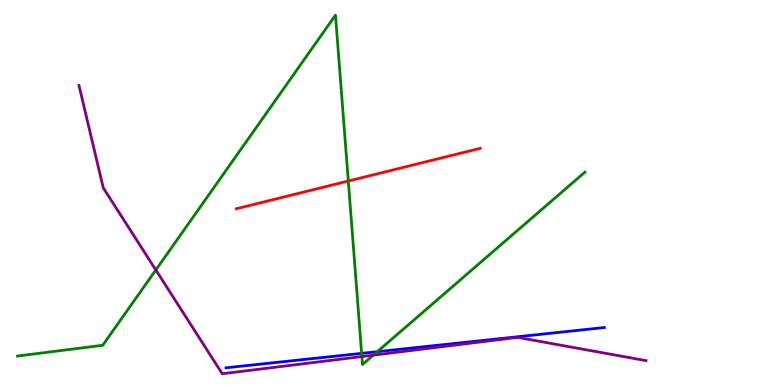[{'lines': ['blue', 'red'], 'intersections': []}, {'lines': ['green', 'red'], 'intersections': [{'x': 4.49, 'y': 5.3}]}, {'lines': ['purple', 'red'], 'intersections': []}, {'lines': ['blue', 'green'], 'intersections': [{'x': 4.67, 'y': 0.822}, {'x': 4.87, 'y': 0.865}]}, {'lines': ['blue', 'purple'], 'intersections': []}, {'lines': ['green', 'purple'], 'intersections': [{'x': 2.01, 'y': 2.99}, {'x': 4.67, 'y': 0.739}, {'x': 4.82, 'y': 0.775}]}]